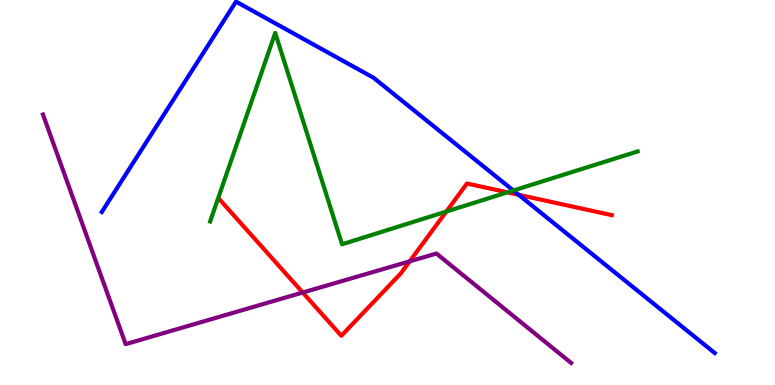[{'lines': ['blue', 'red'], 'intersections': [{'x': 6.69, 'y': 4.94}]}, {'lines': ['green', 'red'], 'intersections': [{'x': 5.76, 'y': 4.51}, {'x': 6.55, 'y': 5.0}]}, {'lines': ['purple', 'red'], 'intersections': [{'x': 3.91, 'y': 2.4}, {'x': 5.29, 'y': 3.21}]}, {'lines': ['blue', 'green'], 'intersections': [{'x': 6.62, 'y': 5.05}]}, {'lines': ['blue', 'purple'], 'intersections': []}, {'lines': ['green', 'purple'], 'intersections': []}]